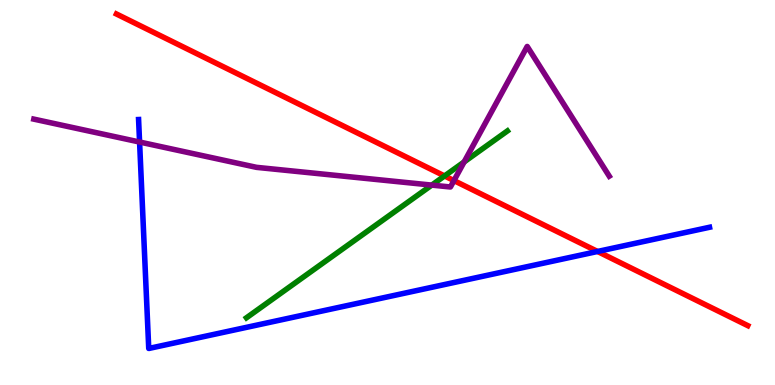[{'lines': ['blue', 'red'], 'intersections': [{'x': 7.71, 'y': 3.47}]}, {'lines': ['green', 'red'], 'intersections': [{'x': 5.74, 'y': 5.43}]}, {'lines': ['purple', 'red'], 'intersections': [{'x': 5.86, 'y': 5.31}]}, {'lines': ['blue', 'green'], 'intersections': []}, {'lines': ['blue', 'purple'], 'intersections': [{'x': 1.8, 'y': 6.31}]}, {'lines': ['green', 'purple'], 'intersections': [{'x': 5.57, 'y': 5.19}, {'x': 5.99, 'y': 5.79}]}]